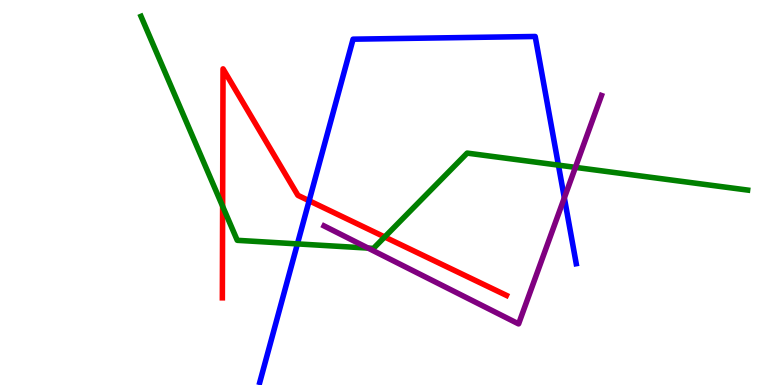[{'lines': ['blue', 'red'], 'intersections': [{'x': 3.99, 'y': 4.79}]}, {'lines': ['green', 'red'], 'intersections': [{'x': 2.87, 'y': 4.64}, {'x': 4.96, 'y': 3.84}]}, {'lines': ['purple', 'red'], 'intersections': []}, {'lines': ['blue', 'green'], 'intersections': [{'x': 3.84, 'y': 3.67}, {'x': 7.21, 'y': 5.71}]}, {'lines': ['blue', 'purple'], 'intersections': [{'x': 7.28, 'y': 4.86}]}, {'lines': ['green', 'purple'], 'intersections': [{'x': 4.75, 'y': 3.56}, {'x': 7.42, 'y': 5.65}]}]